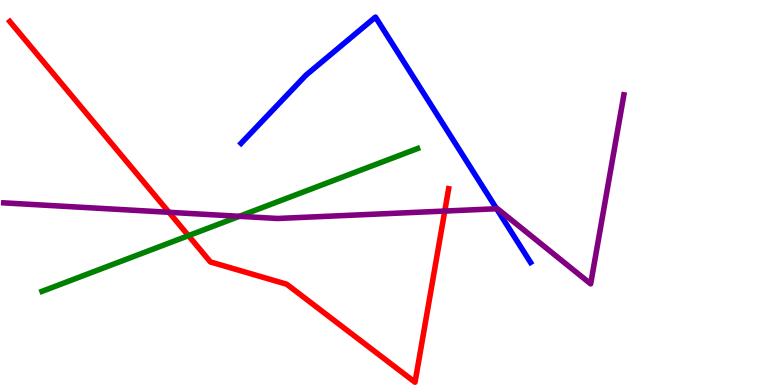[{'lines': ['blue', 'red'], 'intersections': []}, {'lines': ['green', 'red'], 'intersections': [{'x': 2.43, 'y': 3.88}]}, {'lines': ['purple', 'red'], 'intersections': [{'x': 2.18, 'y': 4.49}, {'x': 5.74, 'y': 4.52}]}, {'lines': ['blue', 'green'], 'intersections': []}, {'lines': ['blue', 'purple'], 'intersections': [{'x': 6.41, 'y': 4.58}]}, {'lines': ['green', 'purple'], 'intersections': [{'x': 3.09, 'y': 4.38}]}]